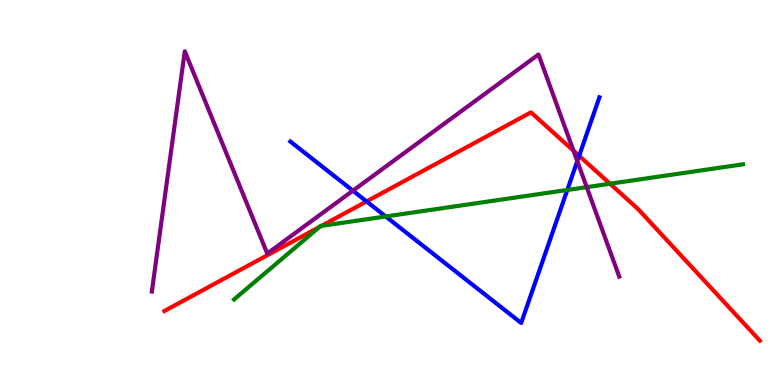[{'lines': ['blue', 'red'], 'intersections': [{'x': 4.73, 'y': 4.77}, {'x': 7.47, 'y': 5.95}]}, {'lines': ['green', 'red'], 'intersections': [{'x': 4.12, 'y': 4.11}, {'x': 4.15, 'y': 4.13}, {'x': 7.87, 'y': 5.23}]}, {'lines': ['purple', 'red'], 'intersections': [{'x': 7.4, 'y': 6.08}]}, {'lines': ['blue', 'green'], 'intersections': [{'x': 4.98, 'y': 4.38}, {'x': 7.32, 'y': 5.07}]}, {'lines': ['blue', 'purple'], 'intersections': [{'x': 4.55, 'y': 5.05}, {'x': 7.45, 'y': 5.81}]}, {'lines': ['green', 'purple'], 'intersections': [{'x': 7.57, 'y': 5.14}]}]